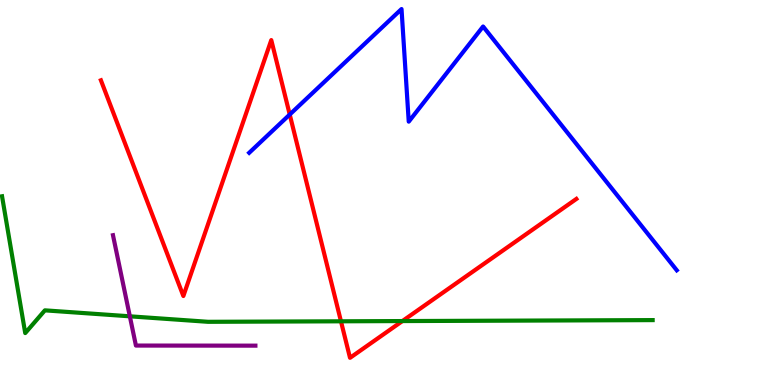[{'lines': ['blue', 'red'], 'intersections': [{'x': 3.74, 'y': 7.03}]}, {'lines': ['green', 'red'], 'intersections': [{'x': 4.4, 'y': 1.65}, {'x': 5.19, 'y': 1.66}]}, {'lines': ['purple', 'red'], 'intersections': []}, {'lines': ['blue', 'green'], 'intersections': []}, {'lines': ['blue', 'purple'], 'intersections': []}, {'lines': ['green', 'purple'], 'intersections': [{'x': 1.68, 'y': 1.78}]}]